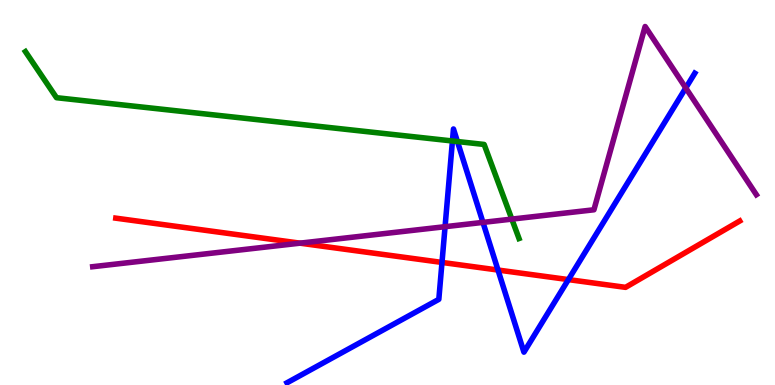[{'lines': ['blue', 'red'], 'intersections': [{'x': 5.7, 'y': 3.18}, {'x': 6.43, 'y': 2.99}, {'x': 7.33, 'y': 2.74}]}, {'lines': ['green', 'red'], 'intersections': []}, {'lines': ['purple', 'red'], 'intersections': [{'x': 3.87, 'y': 3.68}]}, {'lines': ['blue', 'green'], 'intersections': [{'x': 5.84, 'y': 6.34}, {'x': 5.9, 'y': 6.32}]}, {'lines': ['blue', 'purple'], 'intersections': [{'x': 5.74, 'y': 4.11}, {'x': 6.23, 'y': 4.22}, {'x': 8.85, 'y': 7.72}]}, {'lines': ['green', 'purple'], 'intersections': [{'x': 6.6, 'y': 4.31}]}]